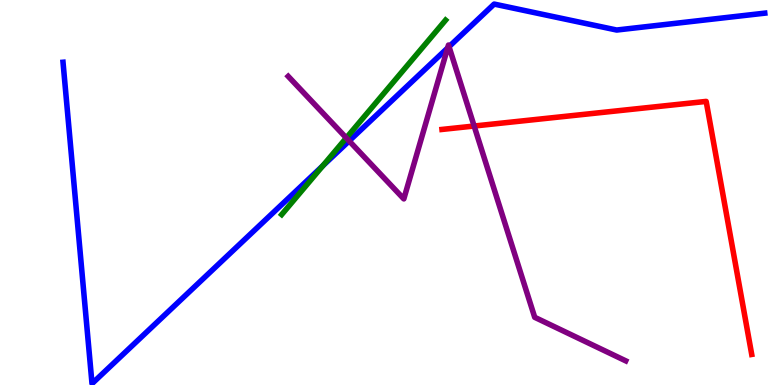[{'lines': ['blue', 'red'], 'intersections': []}, {'lines': ['green', 'red'], 'intersections': []}, {'lines': ['purple', 'red'], 'intersections': [{'x': 6.12, 'y': 6.73}]}, {'lines': ['blue', 'green'], 'intersections': [{'x': 4.16, 'y': 5.69}]}, {'lines': ['blue', 'purple'], 'intersections': [{'x': 4.51, 'y': 6.34}, {'x': 5.78, 'y': 8.75}, {'x': 5.79, 'y': 8.79}]}, {'lines': ['green', 'purple'], 'intersections': [{'x': 4.47, 'y': 6.42}]}]